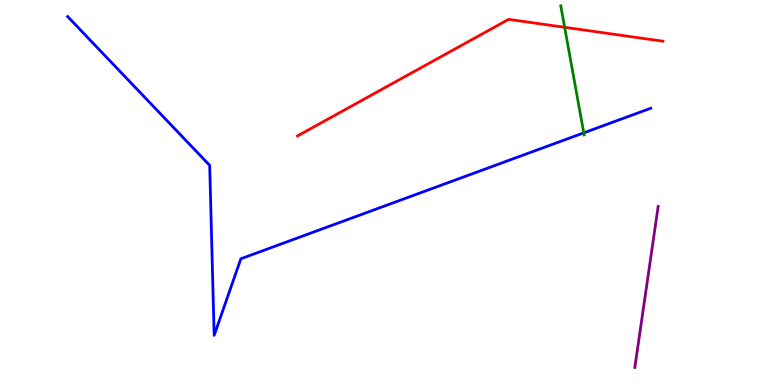[{'lines': ['blue', 'red'], 'intersections': []}, {'lines': ['green', 'red'], 'intersections': [{'x': 7.29, 'y': 9.29}]}, {'lines': ['purple', 'red'], 'intersections': []}, {'lines': ['blue', 'green'], 'intersections': [{'x': 7.53, 'y': 6.55}]}, {'lines': ['blue', 'purple'], 'intersections': []}, {'lines': ['green', 'purple'], 'intersections': []}]